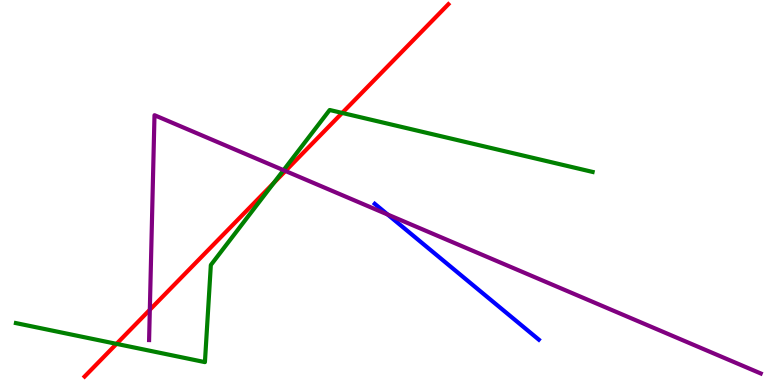[{'lines': ['blue', 'red'], 'intersections': []}, {'lines': ['green', 'red'], 'intersections': [{'x': 1.5, 'y': 1.07}, {'x': 3.53, 'y': 5.25}, {'x': 4.42, 'y': 7.07}]}, {'lines': ['purple', 'red'], 'intersections': [{'x': 1.93, 'y': 1.95}, {'x': 3.68, 'y': 5.56}]}, {'lines': ['blue', 'green'], 'intersections': []}, {'lines': ['blue', 'purple'], 'intersections': [{'x': 5.0, 'y': 4.43}]}, {'lines': ['green', 'purple'], 'intersections': [{'x': 3.66, 'y': 5.58}]}]